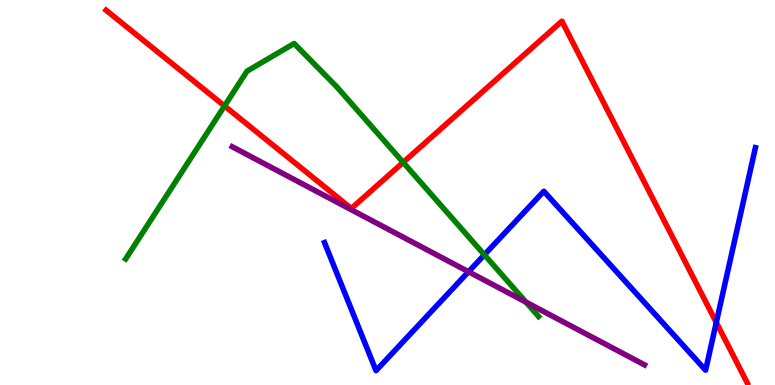[{'lines': ['blue', 'red'], 'intersections': [{'x': 9.24, 'y': 1.62}]}, {'lines': ['green', 'red'], 'intersections': [{'x': 2.9, 'y': 7.25}, {'x': 5.2, 'y': 5.78}]}, {'lines': ['purple', 'red'], 'intersections': []}, {'lines': ['blue', 'green'], 'intersections': [{'x': 6.25, 'y': 3.38}]}, {'lines': ['blue', 'purple'], 'intersections': [{'x': 6.05, 'y': 2.94}]}, {'lines': ['green', 'purple'], 'intersections': [{'x': 6.79, 'y': 2.15}]}]